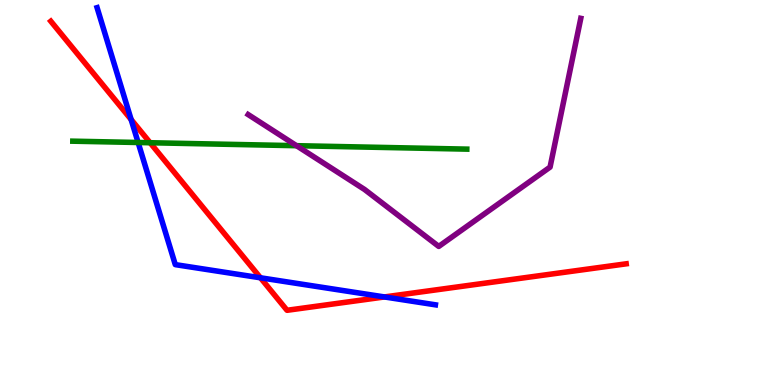[{'lines': ['blue', 'red'], 'intersections': [{'x': 1.69, 'y': 6.9}, {'x': 3.36, 'y': 2.78}, {'x': 4.96, 'y': 2.29}]}, {'lines': ['green', 'red'], 'intersections': [{'x': 1.94, 'y': 6.29}]}, {'lines': ['purple', 'red'], 'intersections': []}, {'lines': ['blue', 'green'], 'intersections': [{'x': 1.78, 'y': 6.3}]}, {'lines': ['blue', 'purple'], 'intersections': []}, {'lines': ['green', 'purple'], 'intersections': [{'x': 3.83, 'y': 6.22}]}]